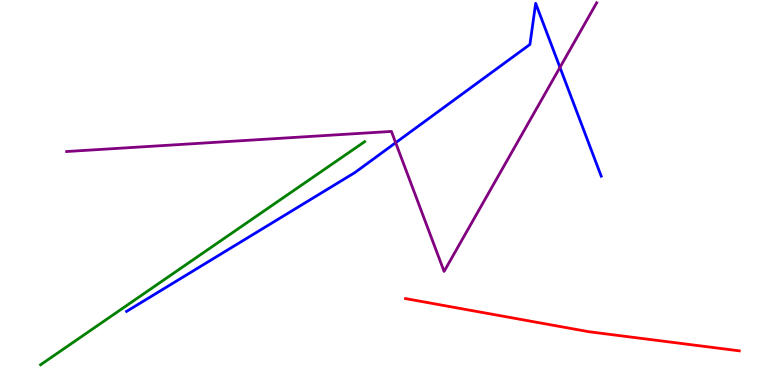[{'lines': ['blue', 'red'], 'intersections': []}, {'lines': ['green', 'red'], 'intersections': []}, {'lines': ['purple', 'red'], 'intersections': []}, {'lines': ['blue', 'green'], 'intersections': []}, {'lines': ['blue', 'purple'], 'intersections': [{'x': 5.11, 'y': 6.29}, {'x': 7.23, 'y': 8.25}]}, {'lines': ['green', 'purple'], 'intersections': []}]